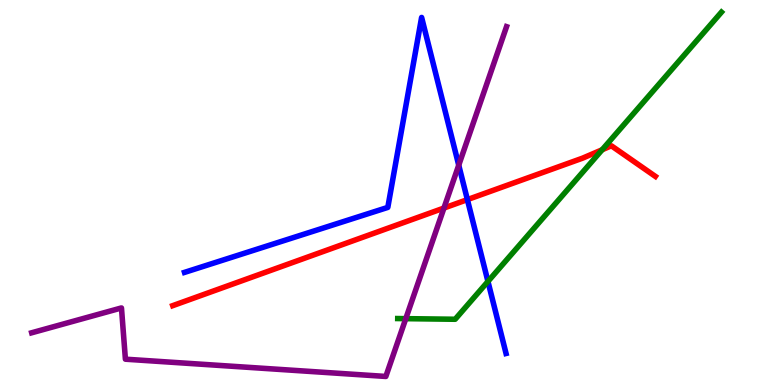[{'lines': ['blue', 'red'], 'intersections': [{'x': 6.03, 'y': 4.82}]}, {'lines': ['green', 'red'], 'intersections': [{'x': 7.77, 'y': 6.11}]}, {'lines': ['purple', 'red'], 'intersections': [{'x': 5.73, 'y': 4.6}]}, {'lines': ['blue', 'green'], 'intersections': [{'x': 6.3, 'y': 2.69}]}, {'lines': ['blue', 'purple'], 'intersections': [{'x': 5.92, 'y': 5.71}]}, {'lines': ['green', 'purple'], 'intersections': [{'x': 5.24, 'y': 1.72}]}]